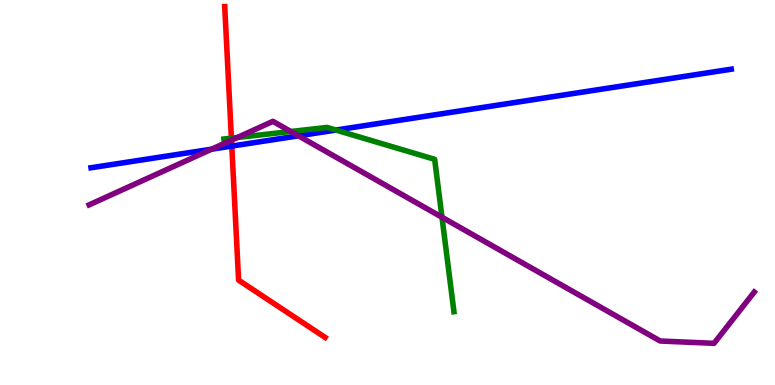[{'lines': ['blue', 'red'], 'intersections': [{'x': 2.99, 'y': 6.21}]}, {'lines': ['green', 'red'], 'intersections': [{'x': 2.99, 'y': 6.41}]}, {'lines': ['purple', 'red'], 'intersections': [{'x': 2.99, 'y': 6.36}]}, {'lines': ['blue', 'green'], 'intersections': [{'x': 4.34, 'y': 6.62}]}, {'lines': ['blue', 'purple'], 'intersections': [{'x': 2.73, 'y': 6.13}, {'x': 3.85, 'y': 6.47}]}, {'lines': ['green', 'purple'], 'intersections': [{'x': 3.06, 'y': 6.43}, {'x': 3.75, 'y': 6.58}, {'x': 5.7, 'y': 4.36}]}]